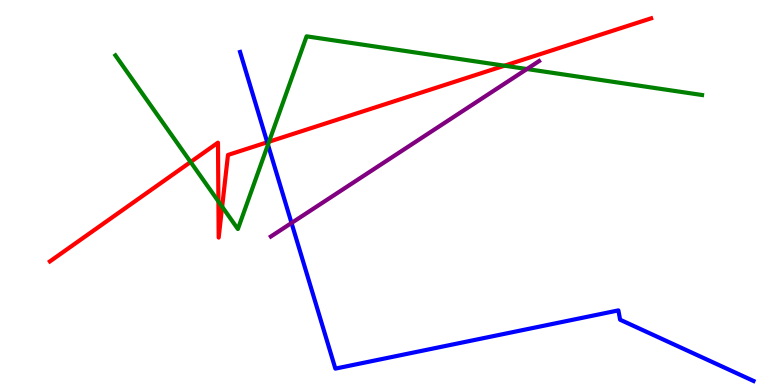[{'lines': ['blue', 'red'], 'intersections': [{'x': 3.45, 'y': 6.3}]}, {'lines': ['green', 'red'], 'intersections': [{'x': 2.46, 'y': 5.79}, {'x': 2.82, 'y': 4.77}, {'x': 2.87, 'y': 4.63}, {'x': 3.47, 'y': 6.32}, {'x': 6.51, 'y': 8.29}]}, {'lines': ['purple', 'red'], 'intersections': []}, {'lines': ['blue', 'green'], 'intersections': [{'x': 3.46, 'y': 6.24}]}, {'lines': ['blue', 'purple'], 'intersections': [{'x': 3.76, 'y': 4.21}]}, {'lines': ['green', 'purple'], 'intersections': [{'x': 6.8, 'y': 8.21}]}]